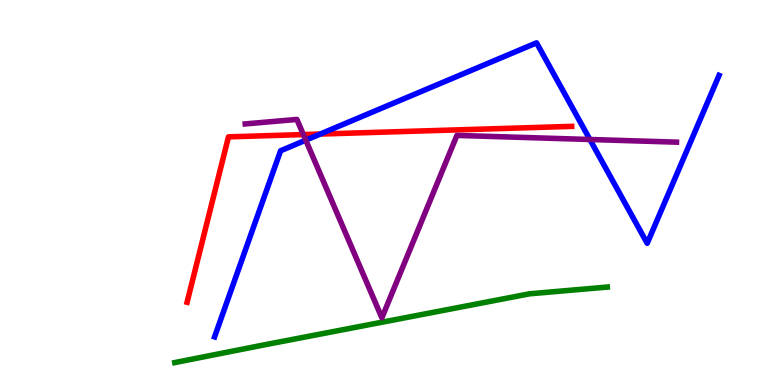[{'lines': ['blue', 'red'], 'intersections': [{'x': 4.13, 'y': 6.52}]}, {'lines': ['green', 'red'], 'intersections': []}, {'lines': ['purple', 'red'], 'intersections': [{'x': 3.91, 'y': 6.5}]}, {'lines': ['blue', 'green'], 'intersections': []}, {'lines': ['blue', 'purple'], 'intersections': [{'x': 3.95, 'y': 6.36}, {'x': 7.61, 'y': 6.38}]}, {'lines': ['green', 'purple'], 'intersections': []}]